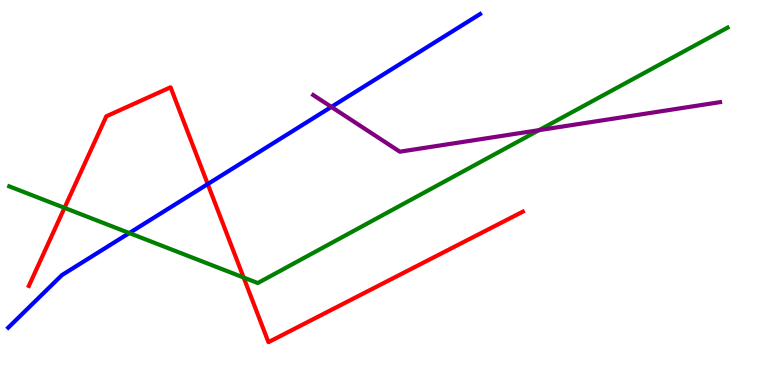[{'lines': ['blue', 'red'], 'intersections': [{'x': 2.68, 'y': 5.22}]}, {'lines': ['green', 'red'], 'intersections': [{'x': 0.832, 'y': 4.6}, {'x': 3.14, 'y': 2.79}]}, {'lines': ['purple', 'red'], 'intersections': []}, {'lines': ['blue', 'green'], 'intersections': [{'x': 1.67, 'y': 3.95}]}, {'lines': ['blue', 'purple'], 'intersections': [{'x': 4.28, 'y': 7.22}]}, {'lines': ['green', 'purple'], 'intersections': [{'x': 6.96, 'y': 6.62}]}]